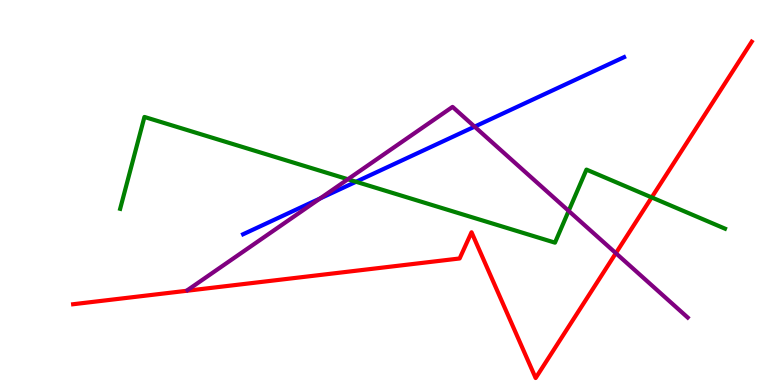[{'lines': ['blue', 'red'], 'intersections': []}, {'lines': ['green', 'red'], 'intersections': [{'x': 8.41, 'y': 4.87}]}, {'lines': ['purple', 'red'], 'intersections': [{'x': 7.95, 'y': 3.42}]}, {'lines': ['blue', 'green'], 'intersections': [{'x': 4.59, 'y': 5.28}]}, {'lines': ['blue', 'purple'], 'intersections': [{'x': 4.13, 'y': 4.84}, {'x': 6.12, 'y': 6.71}]}, {'lines': ['green', 'purple'], 'intersections': [{'x': 4.49, 'y': 5.34}, {'x': 7.34, 'y': 4.52}]}]